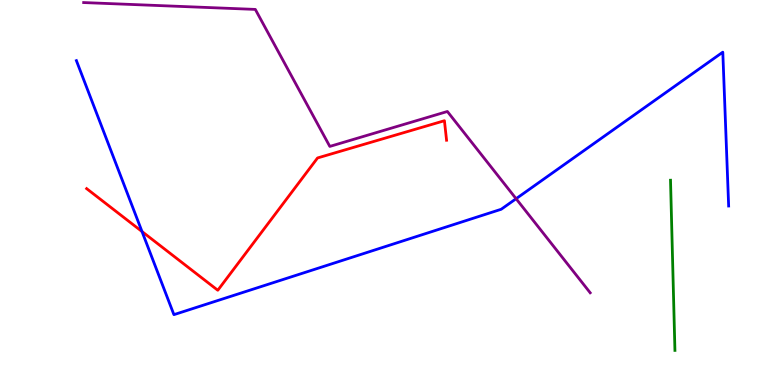[{'lines': ['blue', 'red'], 'intersections': [{'x': 1.83, 'y': 3.99}]}, {'lines': ['green', 'red'], 'intersections': []}, {'lines': ['purple', 'red'], 'intersections': []}, {'lines': ['blue', 'green'], 'intersections': []}, {'lines': ['blue', 'purple'], 'intersections': [{'x': 6.66, 'y': 4.84}]}, {'lines': ['green', 'purple'], 'intersections': []}]